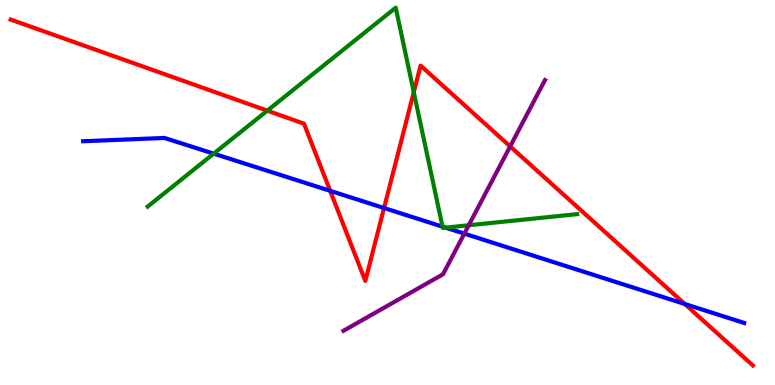[{'lines': ['blue', 'red'], 'intersections': [{'x': 4.26, 'y': 5.04}, {'x': 4.96, 'y': 4.6}, {'x': 8.84, 'y': 2.1}]}, {'lines': ['green', 'red'], 'intersections': [{'x': 3.45, 'y': 7.13}, {'x': 5.34, 'y': 7.61}]}, {'lines': ['purple', 'red'], 'intersections': [{'x': 6.58, 'y': 6.2}]}, {'lines': ['blue', 'green'], 'intersections': [{'x': 2.76, 'y': 6.01}, {'x': 5.71, 'y': 4.11}, {'x': 5.75, 'y': 4.09}]}, {'lines': ['blue', 'purple'], 'intersections': [{'x': 5.99, 'y': 3.93}]}, {'lines': ['green', 'purple'], 'intersections': [{'x': 6.05, 'y': 4.15}]}]